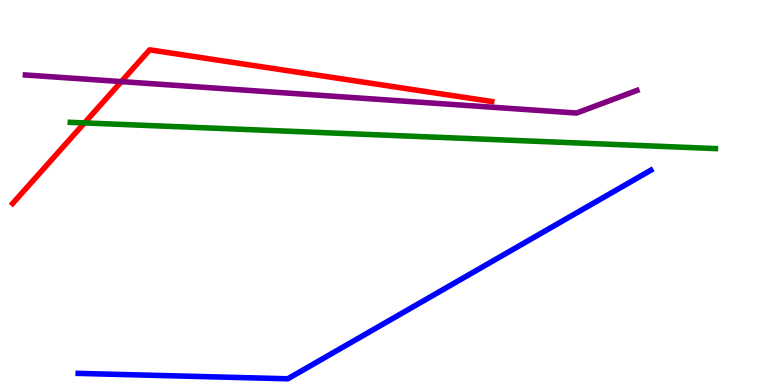[{'lines': ['blue', 'red'], 'intersections': []}, {'lines': ['green', 'red'], 'intersections': [{'x': 1.09, 'y': 6.81}]}, {'lines': ['purple', 'red'], 'intersections': [{'x': 1.57, 'y': 7.88}]}, {'lines': ['blue', 'green'], 'intersections': []}, {'lines': ['blue', 'purple'], 'intersections': []}, {'lines': ['green', 'purple'], 'intersections': []}]